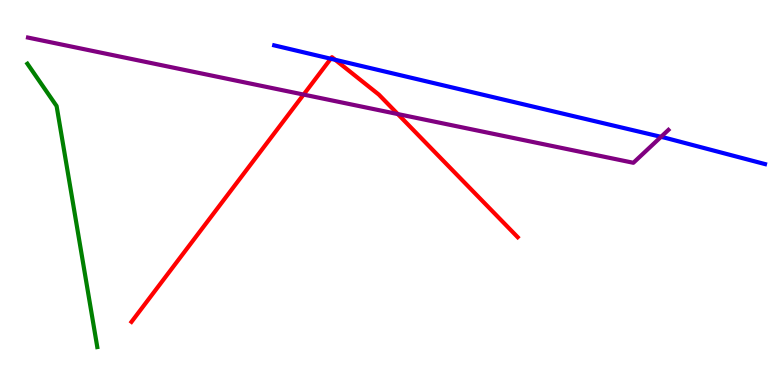[{'lines': ['blue', 'red'], 'intersections': [{'x': 4.27, 'y': 8.47}, {'x': 4.32, 'y': 8.45}]}, {'lines': ['green', 'red'], 'intersections': []}, {'lines': ['purple', 'red'], 'intersections': [{'x': 3.92, 'y': 7.54}, {'x': 5.13, 'y': 7.04}]}, {'lines': ['blue', 'green'], 'intersections': []}, {'lines': ['blue', 'purple'], 'intersections': [{'x': 8.53, 'y': 6.45}]}, {'lines': ['green', 'purple'], 'intersections': []}]